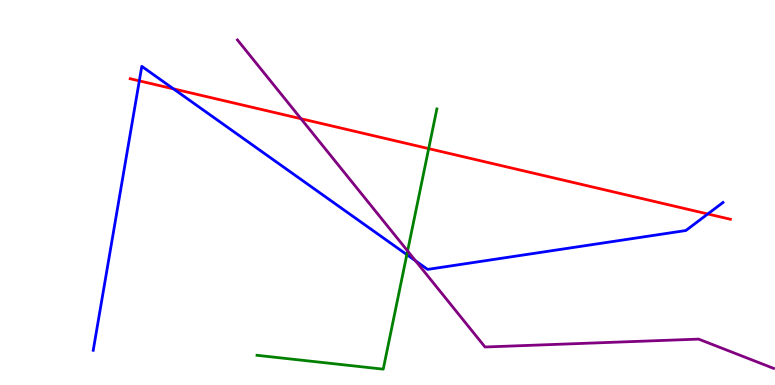[{'lines': ['blue', 'red'], 'intersections': [{'x': 1.8, 'y': 7.9}, {'x': 2.24, 'y': 7.69}, {'x': 9.13, 'y': 4.44}]}, {'lines': ['green', 'red'], 'intersections': [{'x': 5.53, 'y': 6.14}]}, {'lines': ['purple', 'red'], 'intersections': [{'x': 3.88, 'y': 6.92}]}, {'lines': ['blue', 'green'], 'intersections': [{'x': 5.25, 'y': 3.39}]}, {'lines': ['blue', 'purple'], 'intersections': [{'x': 5.36, 'y': 3.23}]}, {'lines': ['green', 'purple'], 'intersections': [{'x': 5.26, 'y': 3.48}]}]